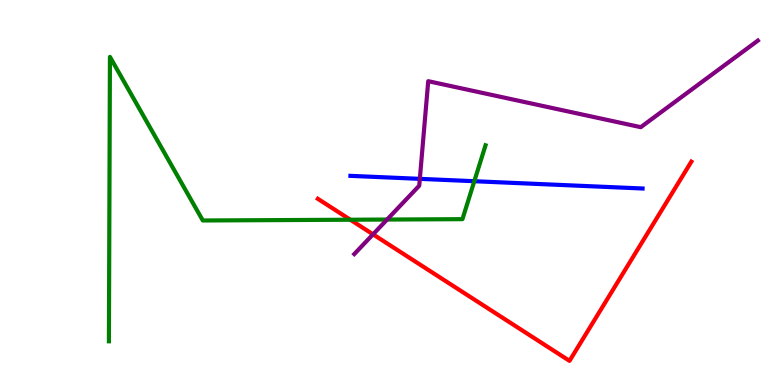[{'lines': ['blue', 'red'], 'intersections': []}, {'lines': ['green', 'red'], 'intersections': [{'x': 4.52, 'y': 4.29}]}, {'lines': ['purple', 'red'], 'intersections': [{'x': 4.81, 'y': 3.91}]}, {'lines': ['blue', 'green'], 'intersections': [{'x': 6.12, 'y': 5.29}]}, {'lines': ['blue', 'purple'], 'intersections': [{'x': 5.42, 'y': 5.35}]}, {'lines': ['green', 'purple'], 'intersections': [{'x': 4.99, 'y': 4.3}]}]